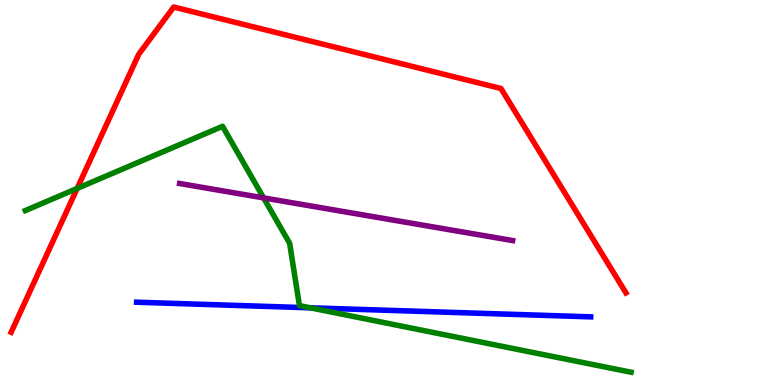[{'lines': ['blue', 'red'], 'intersections': []}, {'lines': ['green', 'red'], 'intersections': [{'x': 0.996, 'y': 5.11}]}, {'lines': ['purple', 'red'], 'intersections': []}, {'lines': ['blue', 'green'], 'intersections': [{'x': 4.0, 'y': 2.0}]}, {'lines': ['blue', 'purple'], 'intersections': []}, {'lines': ['green', 'purple'], 'intersections': [{'x': 3.4, 'y': 4.86}]}]